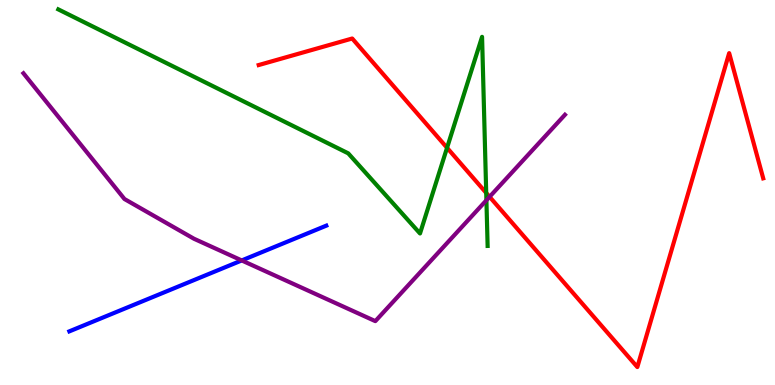[{'lines': ['blue', 'red'], 'intersections': []}, {'lines': ['green', 'red'], 'intersections': [{'x': 5.77, 'y': 6.16}, {'x': 6.27, 'y': 4.99}]}, {'lines': ['purple', 'red'], 'intersections': [{'x': 6.32, 'y': 4.89}]}, {'lines': ['blue', 'green'], 'intersections': []}, {'lines': ['blue', 'purple'], 'intersections': [{'x': 3.12, 'y': 3.24}]}, {'lines': ['green', 'purple'], 'intersections': [{'x': 6.28, 'y': 4.8}]}]